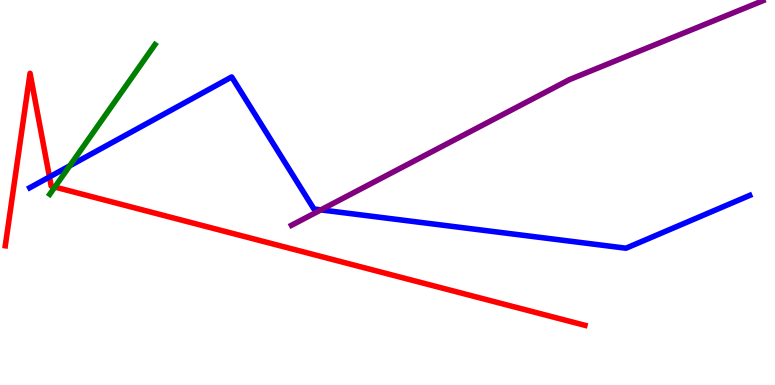[{'lines': ['blue', 'red'], 'intersections': [{'x': 0.638, 'y': 5.4}]}, {'lines': ['green', 'red'], 'intersections': [{'x': 0.708, 'y': 5.14}]}, {'lines': ['purple', 'red'], 'intersections': []}, {'lines': ['blue', 'green'], 'intersections': [{'x': 0.9, 'y': 5.69}]}, {'lines': ['blue', 'purple'], 'intersections': [{'x': 4.14, 'y': 4.55}]}, {'lines': ['green', 'purple'], 'intersections': []}]